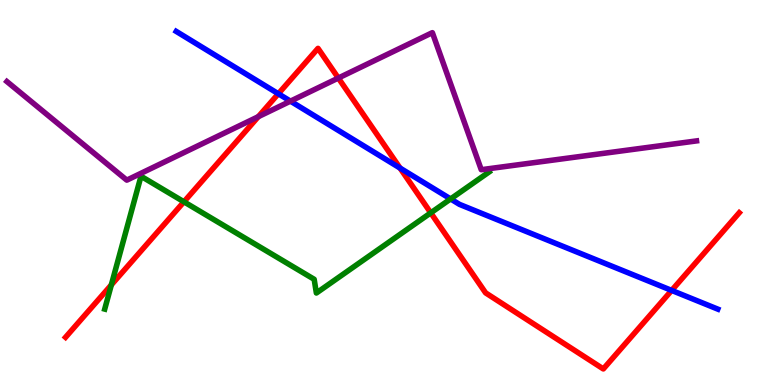[{'lines': ['blue', 'red'], 'intersections': [{'x': 3.59, 'y': 7.56}, {'x': 5.16, 'y': 5.63}, {'x': 8.67, 'y': 2.46}]}, {'lines': ['green', 'red'], 'intersections': [{'x': 1.44, 'y': 2.6}, {'x': 2.37, 'y': 4.76}, {'x': 5.56, 'y': 4.47}]}, {'lines': ['purple', 'red'], 'intersections': [{'x': 3.33, 'y': 6.97}, {'x': 4.37, 'y': 7.97}]}, {'lines': ['blue', 'green'], 'intersections': [{'x': 5.81, 'y': 4.83}]}, {'lines': ['blue', 'purple'], 'intersections': [{'x': 3.75, 'y': 7.37}]}, {'lines': ['green', 'purple'], 'intersections': []}]